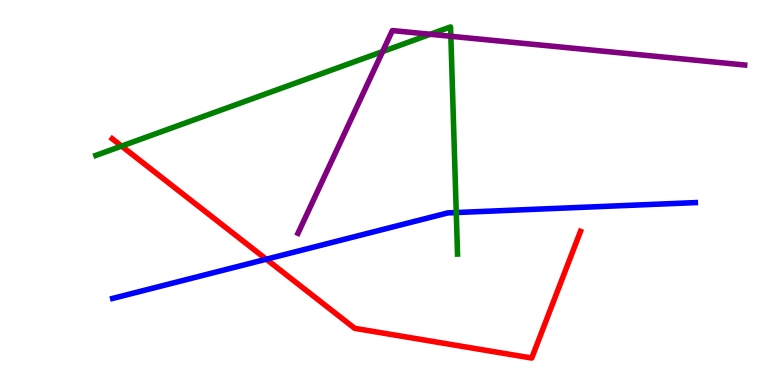[{'lines': ['blue', 'red'], 'intersections': [{'x': 3.44, 'y': 3.27}]}, {'lines': ['green', 'red'], 'intersections': [{'x': 1.57, 'y': 6.21}]}, {'lines': ['purple', 'red'], 'intersections': []}, {'lines': ['blue', 'green'], 'intersections': [{'x': 5.89, 'y': 4.48}]}, {'lines': ['blue', 'purple'], 'intersections': []}, {'lines': ['green', 'purple'], 'intersections': [{'x': 4.94, 'y': 8.66}, {'x': 5.55, 'y': 9.11}, {'x': 5.82, 'y': 9.06}]}]